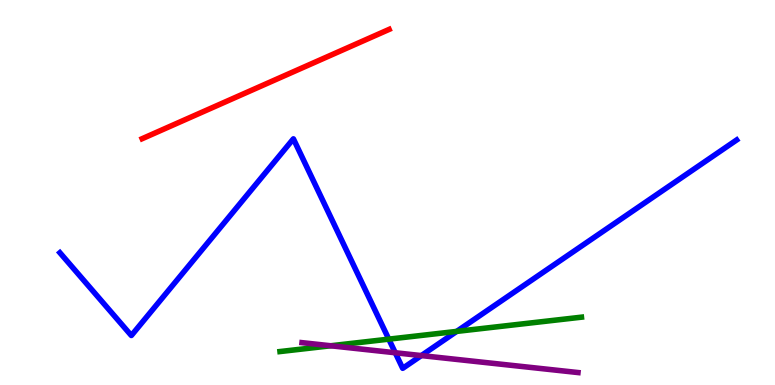[{'lines': ['blue', 'red'], 'intersections': []}, {'lines': ['green', 'red'], 'intersections': []}, {'lines': ['purple', 'red'], 'intersections': []}, {'lines': ['blue', 'green'], 'intersections': [{'x': 5.02, 'y': 1.19}, {'x': 5.89, 'y': 1.39}]}, {'lines': ['blue', 'purple'], 'intersections': [{'x': 5.1, 'y': 0.837}, {'x': 5.44, 'y': 0.764}]}, {'lines': ['green', 'purple'], 'intersections': [{'x': 4.27, 'y': 1.02}]}]